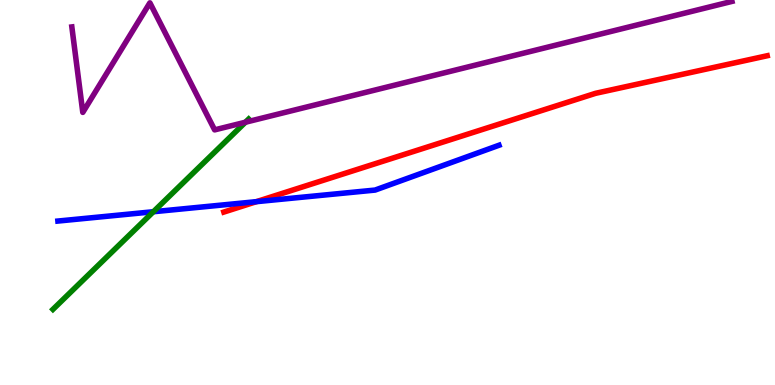[{'lines': ['blue', 'red'], 'intersections': [{'x': 3.31, 'y': 4.76}]}, {'lines': ['green', 'red'], 'intersections': []}, {'lines': ['purple', 'red'], 'intersections': []}, {'lines': ['blue', 'green'], 'intersections': [{'x': 1.98, 'y': 4.5}]}, {'lines': ['blue', 'purple'], 'intersections': []}, {'lines': ['green', 'purple'], 'intersections': [{'x': 3.17, 'y': 6.83}]}]